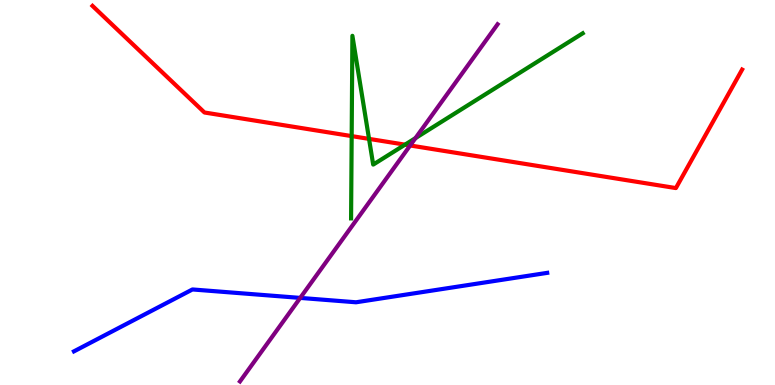[{'lines': ['blue', 'red'], 'intersections': []}, {'lines': ['green', 'red'], 'intersections': [{'x': 4.54, 'y': 6.46}, {'x': 4.76, 'y': 6.39}, {'x': 5.23, 'y': 6.24}]}, {'lines': ['purple', 'red'], 'intersections': [{'x': 5.29, 'y': 6.22}]}, {'lines': ['blue', 'green'], 'intersections': []}, {'lines': ['blue', 'purple'], 'intersections': [{'x': 3.87, 'y': 2.26}]}, {'lines': ['green', 'purple'], 'intersections': [{'x': 5.36, 'y': 6.41}]}]